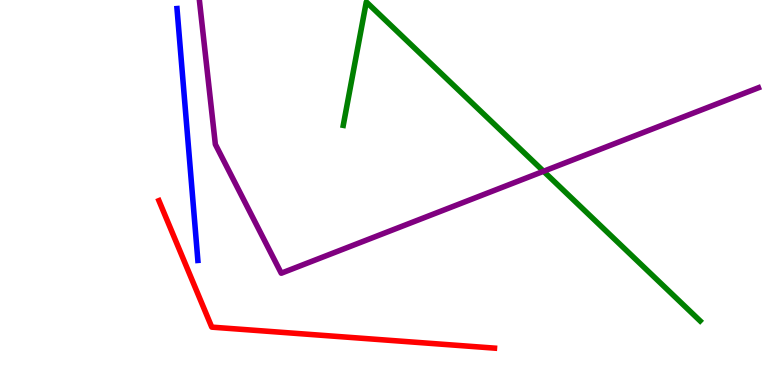[{'lines': ['blue', 'red'], 'intersections': []}, {'lines': ['green', 'red'], 'intersections': []}, {'lines': ['purple', 'red'], 'intersections': []}, {'lines': ['blue', 'green'], 'intersections': []}, {'lines': ['blue', 'purple'], 'intersections': []}, {'lines': ['green', 'purple'], 'intersections': [{'x': 7.01, 'y': 5.55}]}]